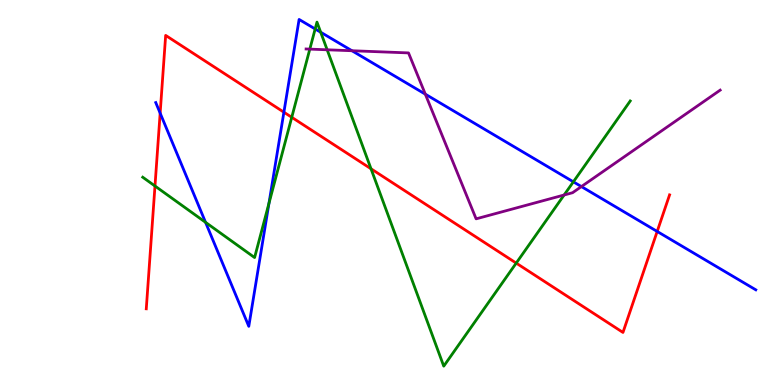[{'lines': ['blue', 'red'], 'intersections': [{'x': 2.07, 'y': 7.06}, {'x': 3.66, 'y': 7.09}, {'x': 8.48, 'y': 3.99}]}, {'lines': ['green', 'red'], 'intersections': [{'x': 2.0, 'y': 5.17}, {'x': 3.76, 'y': 6.95}, {'x': 4.79, 'y': 5.62}, {'x': 6.66, 'y': 3.17}]}, {'lines': ['purple', 'red'], 'intersections': []}, {'lines': ['blue', 'green'], 'intersections': [{'x': 2.65, 'y': 4.23}, {'x': 3.47, 'y': 4.72}, {'x': 4.07, 'y': 9.25}, {'x': 4.14, 'y': 9.16}, {'x': 7.4, 'y': 5.28}]}, {'lines': ['blue', 'purple'], 'intersections': [{'x': 4.54, 'y': 8.68}, {'x': 5.49, 'y': 7.55}, {'x': 7.5, 'y': 5.15}]}, {'lines': ['green', 'purple'], 'intersections': [{'x': 4.0, 'y': 8.72}, {'x': 4.22, 'y': 8.71}, {'x': 7.28, 'y': 4.94}]}]